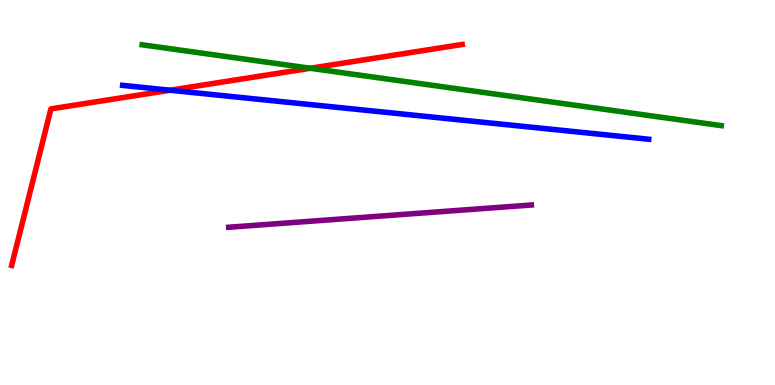[{'lines': ['blue', 'red'], 'intersections': [{'x': 2.19, 'y': 7.66}]}, {'lines': ['green', 'red'], 'intersections': [{'x': 4.0, 'y': 8.23}]}, {'lines': ['purple', 'red'], 'intersections': []}, {'lines': ['blue', 'green'], 'intersections': []}, {'lines': ['blue', 'purple'], 'intersections': []}, {'lines': ['green', 'purple'], 'intersections': []}]